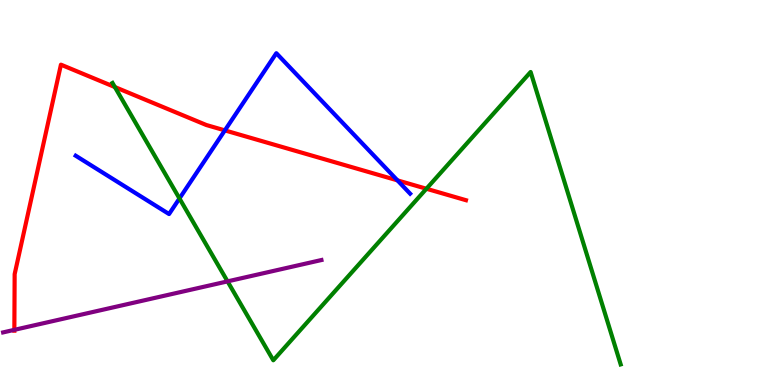[{'lines': ['blue', 'red'], 'intersections': [{'x': 2.9, 'y': 6.61}, {'x': 5.13, 'y': 5.32}]}, {'lines': ['green', 'red'], 'intersections': [{'x': 1.48, 'y': 7.74}, {'x': 5.5, 'y': 5.1}]}, {'lines': ['purple', 'red'], 'intersections': [{'x': 0.185, 'y': 1.43}]}, {'lines': ['blue', 'green'], 'intersections': [{'x': 2.32, 'y': 4.85}]}, {'lines': ['blue', 'purple'], 'intersections': []}, {'lines': ['green', 'purple'], 'intersections': [{'x': 2.94, 'y': 2.69}]}]